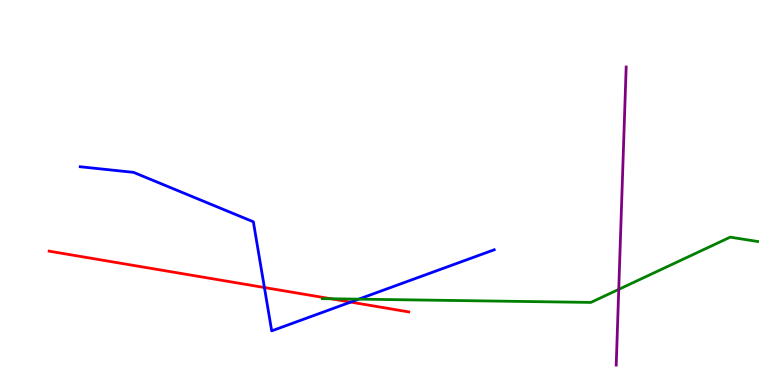[{'lines': ['blue', 'red'], 'intersections': [{'x': 3.41, 'y': 2.53}, {'x': 4.52, 'y': 2.15}]}, {'lines': ['green', 'red'], 'intersections': [{'x': 4.27, 'y': 2.24}]}, {'lines': ['purple', 'red'], 'intersections': []}, {'lines': ['blue', 'green'], 'intersections': [{'x': 4.63, 'y': 2.23}]}, {'lines': ['blue', 'purple'], 'intersections': []}, {'lines': ['green', 'purple'], 'intersections': [{'x': 7.98, 'y': 2.48}]}]